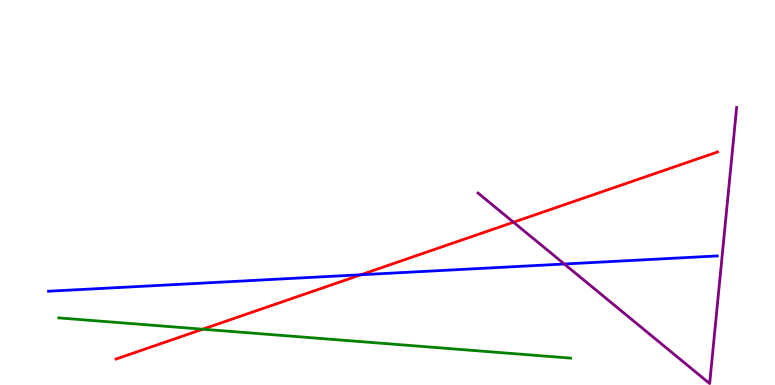[{'lines': ['blue', 'red'], 'intersections': [{'x': 4.66, 'y': 2.86}]}, {'lines': ['green', 'red'], 'intersections': [{'x': 2.62, 'y': 1.45}]}, {'lines': ['purple', 'red'], 'intersections': [{'x': 6.63, 'y': 4.23}]}, {'lines': ['blue', 'green'], 'intersections': []}, {'lines': ['blue', 'purple'], 'intersections': [{'x': 7.28, 'y': 3.14}]}, {'lines': ['green', 'purple'], 'intersections': []}]